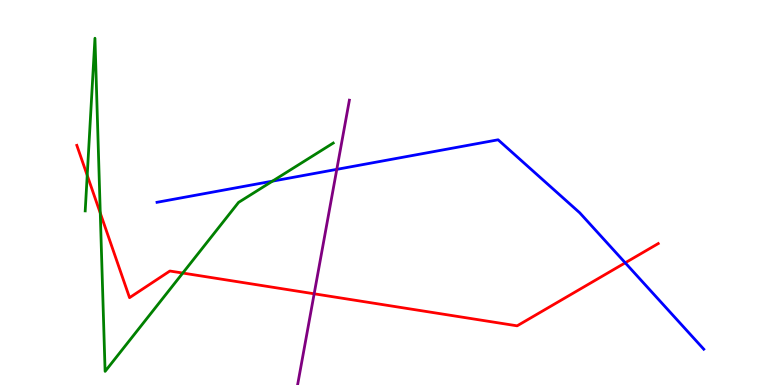[{'lines': ['blue', 'red'], 'intersections': [{'x': 8.07, 'y': 3.17}]}, {'lines': ['green', 'red'], 'intersections': [{'x': 1.13, 'y': 5.45}, {'x': 1.29, 'y': 4.47}, {'x': 2.36, 'y': 2.91}]}, {'lines': ['purple', 'red'], 'intersections': [{'x': 4.05, 'y': 2.37}]}, {'lines': ['blue', 'green'], 'intersections': [{'x': 3.52, 'y': 5.29}]}, {'lines': ['blue', 'purple'], 'intersections': [{'x': 4.35, 'y': 5.6}]}, {'lines': ['green', 'purple'], 'intersections': []}]